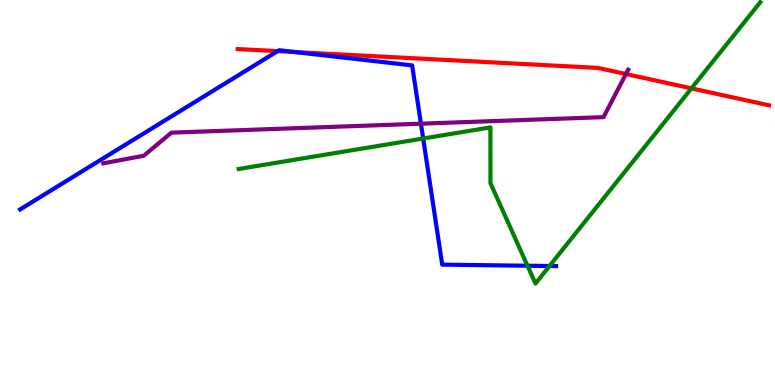[{'lines': ['blue', 'red'], 'intersections': [{'x': 3.58, 'y': 8.67}, {'x': 3.81, 'y': 8.65}]}, {'lines': ['green', 'red'], 'intersections': [{'x': 8.92, 'y': 7.7}]}, {'lines': ['purple', 'red'], 'intersections': [{'x': 8.08, 'y': 8.08}]}, {'lines': ['blue', 'green'], 'intersections': [{'x': 5.46, 'y': 6.4}, {'x': 6.81, 'y': 3.1}, {'x': 7.09, 'y': 3.09}]}, {'lines': ['blue', 'purple'], 'intersections': [{'x': 5.43, 'y': 6.79}]}, {'lines': ['green', 'purple'], 'intersections': []}]